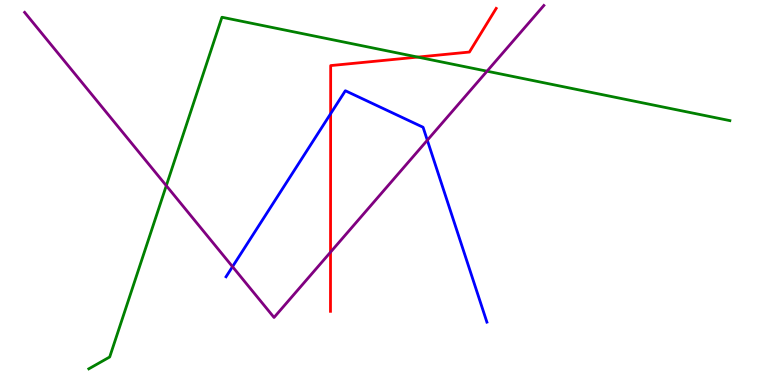[{'lines': ['blue', 'red'], 'intersections': [{'x': 4.27, 'y': 7.05}]}, {'lines': ['green', 'red'], 'intersections': [{'x': 5.39, 'y': 8.52}]}, {'lines': ['purple', 'red'], 'intersections': [{'x': 4.26, 'y': 3.45}]}, {'lines': ['blue', 'green'], 'intersections': []}, {'lines': ['blue', 'purple'], 'intersections': [{'x': 3.0, 'y': 3.07}, {'x': 5.51, 'y': 6.36}]}, {'lines': ['green', 'purple'], 'intersections': [{'x': 2.15, 'y': 5.18}, {'x': 6.28, 'y': 8.15}]}]